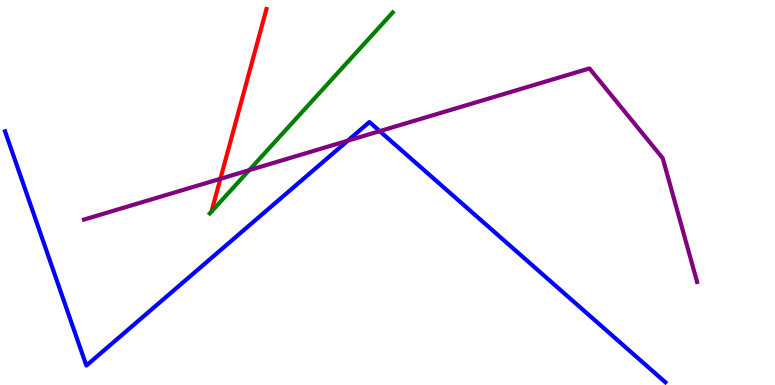[{'lines': ['blue', 'red'], 'intersections': []}, {'lines': ['green', 'red'], 'intersections': []}, {'lines': ['purple', 'red'], 'intersections': [{'x': 2.84, 'y': 5.36}]}, {'lines': ['blue', 'green'], 'intersections': []}, {'lines': ['blue', 'purple'], 'intersections': [{'x': 4.49, 'y': 6.35}, {'x': 4.9, 'y': 6.59}]}, {'lines': ['green', 'purple'], 'intersections': [{'x': 3.22, 'y': 5.58}]}]